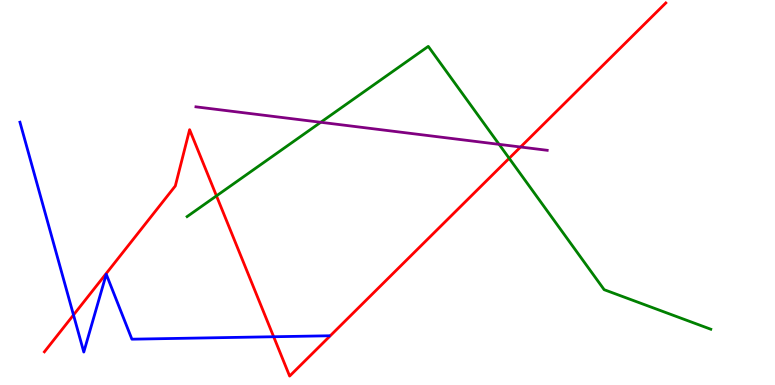[{'lines': ['blue', 'red'], 'intersections': [{'x': 0.948, 'y': 1.82}, {'x': 3.53, 'y': 1.25}]}, {'lines': ['green', 'red'], 'intersections': [{'x': 2.79, 'y': 4.91}, {'x': 6.57, 'y': 5.89}]}, {'lines': ['purple', 'red'], 'intersections': [{'x': 6.72, 'y': 6.18}]}, {'lines': ['blue', 'green'], 'intersections': []}, {'lines': ['blue', 'purple'], 'intersections': []}, {'lines': ['green', 'purple'], 'intersections': [{'x': 4.14, 'y': 6.82}, {'x': 6.44, 'y': 6.25}]}]